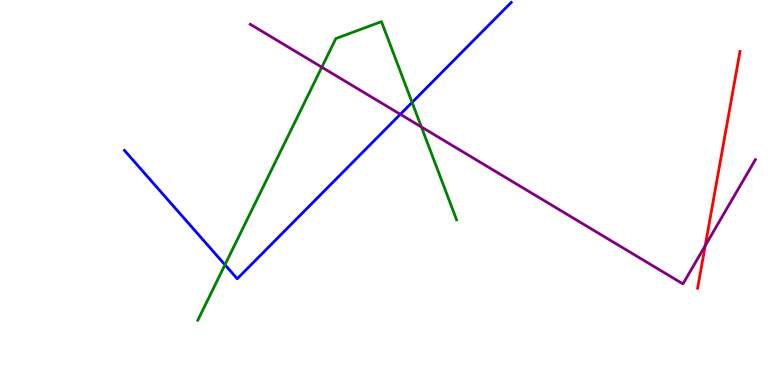[{'lines': ['blue', 'red'], 'intersections': []}, {'lines': ['green', 'red'], 'intersections': []}, {'lines': ['purple', 'red'], 'intersections': [{'x': 9.1, 'y': 3.62}]}, {'lines': ['blue', 'green'], 'intersections': [{'x': 2.9, 'y': 3.12}, {'x': 5.32, 'y': 7.34}]}, {'lines': ['blue', 'purple'], 'intersections': [{'x': 5.17, 'y': 7.03}]}, {'lines': ['green', 'purple'], 'intersections': [{'x': 4.15, 'y': 8.25}, {'x': 5.44, 'y': 6.7}]}]